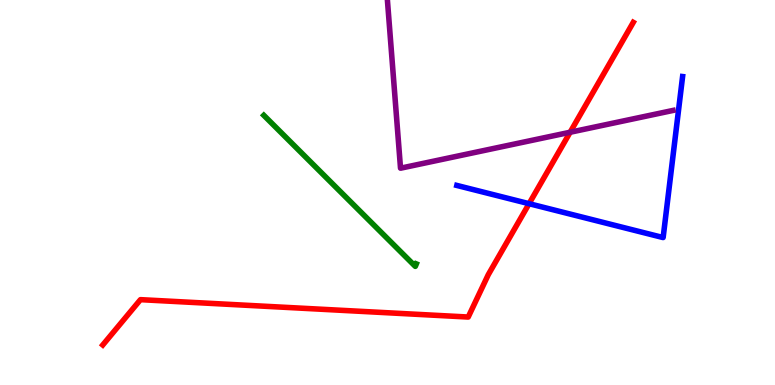[{'lines': ['blue', 'red'], 'intersections': [{'x': 6.83, 'y': 4.71}]}, {'lines': ['green', 'red'], 'intersections': []}, {'lines': ['purple', 'red'], 'intersections': [{'x': 7.36, 'y': 6.56}]}, {'lines': ['blue', 'green'], 'intersections': []}, {'lines': ['blue', 'purple'], 'intersections': []}, {'lines': ['green', 'purple'], 'intersections': []}]